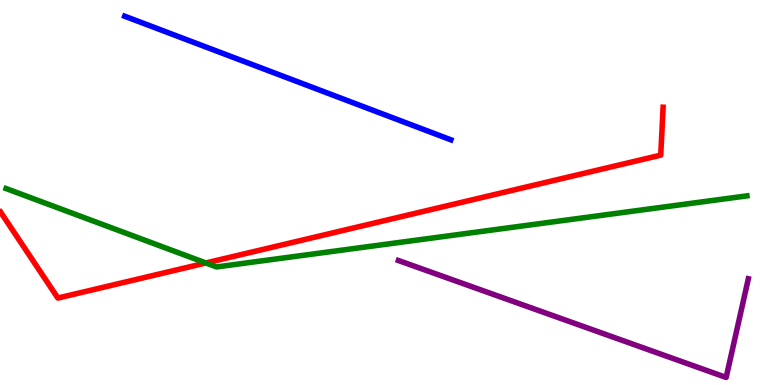[{'lines': ['blue', 'red'], 'intersections': []}, {'lines': ['green', 'red'], 'intersections': [{'x': 2.66, 'y': 3.17}]}, {'lines': ['purple', 'red'], 'intersections': []}, {'lines': ['blue', 'green'], 'intersections': []}, {'lines': ['blue', 'purple'], 'intersections': []}, {'lines': ['green', 'purple'], 'intersections': []}]